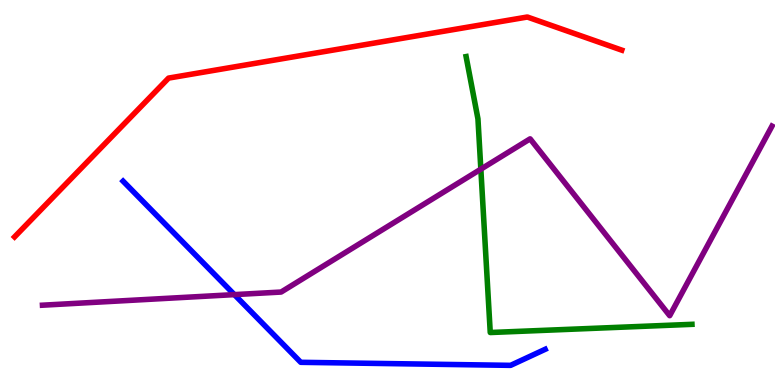[{'lines': ['blue', 'red'], 'intersections': []}, {'lines': ['green', 'red'], 'intersections': []}, {'lines': ['purple', 'red'], 'intersections': []}, {'lines': ['blue', 'green'], 'intersections': []}, {'lines': ['blue', 'purple'], 'intersections': [{'x': 3.02, 'y': 2.35}]}, {'lines': ['green', 'purple'], 'intersections': [{'x': 6.2, 'y': 5.61}]}]